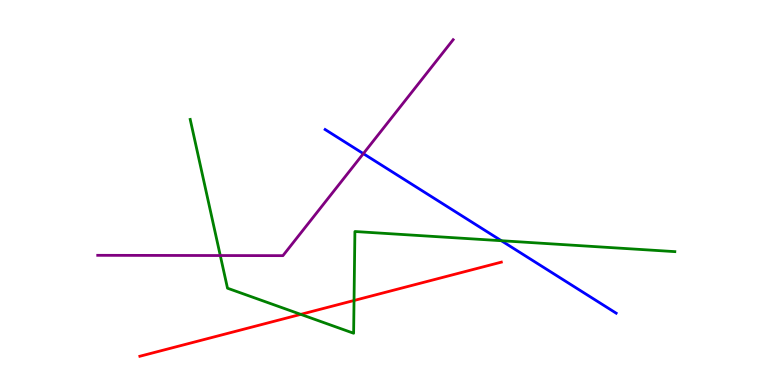[{'lines': ['blue', 'red'], 'intersections': []}, {'lines': ['green', 'red'], 'intersections': [{'x': 3.88, 'y': 1.83}, {'x': 4.57, 'y': 2.2}]}, {'lines': ['purple', 'red'], 'intersections': []}, {'lines': ['blue', 'green'], 'intersections': [{'x': 6.47, 'y': 3.75}]}, {'lines': ['blue', 'purple'], 'intersections': [{'x': 4.69, 'y': 6.01}]}, {'lines': ['green', 'purple'], 'intersections': [{'x': 2.84, 'y': 3.36}]}]